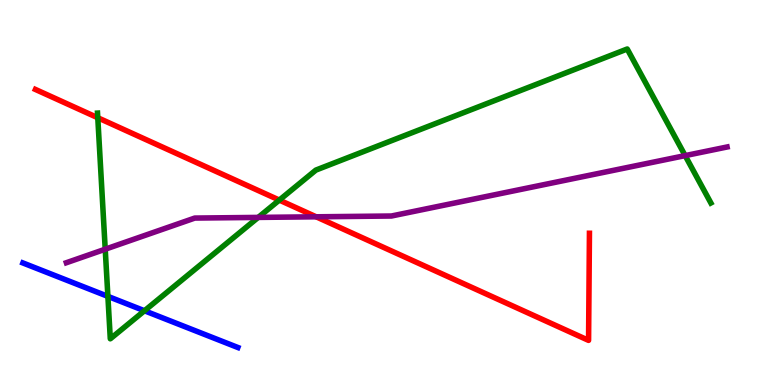[{'lines': ['blue', 'red'], 'intersections': []}, {'lines': ['green', 'red'], 'intersections': [{'x': 1.26, 'y': 6.94}, {'x': 3.6, 'y': 4.8}]}, {'lines': ['purple', 'red'], 'intersections': [{'x': 4.08, 'y': 4.37}]}, {'lines': ['blue', 'green'], 'intersections': [{'x': 1.39, 'y': 2.3}, {'x': 1.86, 'y': 1.93}]}, {'lines': ['blue', 'purple'], 'intersections': []}, {'lines': ['green', 'purple'], 'intersections': [{'x': 1.36, 'y': 3.53}, {'x': 3.33, 'y': 4.35}, {'x': 8.84, 'y': 5.96}]}]